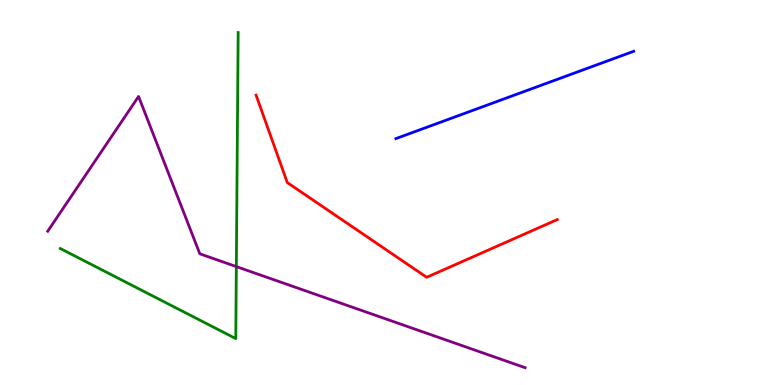[{'lines': ['blue', 'red'], 'intersections': []}, {'lines': ['green', 'red'], 'intersections': []}, {'lines': ['purple', 'red'], 'intersections': []}, {'lines': ['blue', 'green'], 'intersections': []}, {'lines': ['blue', 'purple'], 'intersections': []}, {'lines': ['green', 'purple'], 'intersections': [{'x': 3.05, 'y': 3.08}]}]